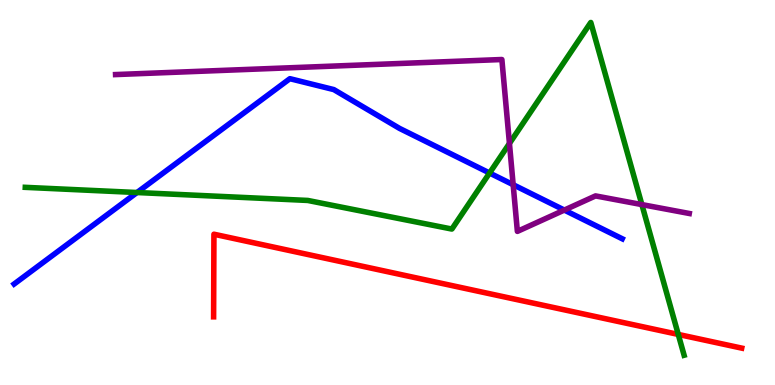[{'lines': ['blue', 'red'], 'intersections': []}, {'lines': ['green', 'red'], 'intersections': [{'x': 8.75, 'y': 1.31}]}, {'lines': ['purple', 'red'], 'intersections': []}, {'lines': ['blue', 'green'], 'intersections': [{'x': 1.77, 'y': 5.0}, {'x': 6.32, 'y': 5.51}]}, {'lines': ['blue', 'purple'], 'intersections': [{'x': 6.62, 'y': 5.2}, {'x': 7.28, 'y': 4.54}]}, {'lines': ['green', 'purple'], 'intersections': [{'x': 6.57, 'y': 6.27}, {'x': 8.28, 'y': 4.69}]}]